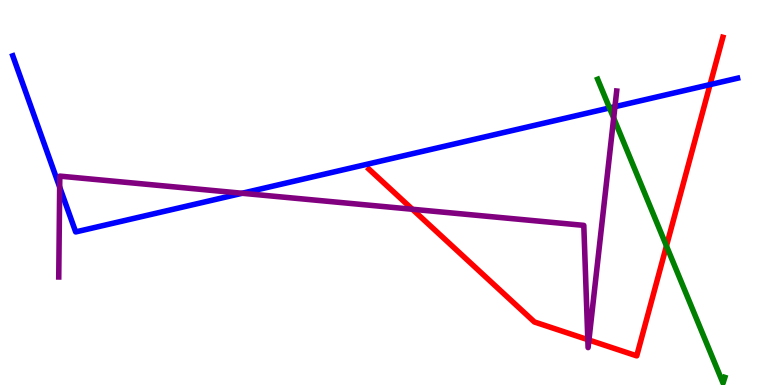[{'lines': ['blue', 'red'], 'intersections': [{'x': 9.16, 'y': 7.8}]}, {'lines': ['green', 'red'], 'intersections': [{'x': 8.6, 'y': 3.61}]}, {'lines': ['purple', 'red'], 'intersections': [{'x': 5.32, 'y': 4.56}, {'x': 7.58, 'y': 1.18}, {'x': 7.6, 'y': 1.17}]}, {'lines': ['blue', 'green'], 'intersections': [{'x': 7.86, 'y': 7.2}]}, {'lines': ['blue', 'purple'], 'intersections': [{'x': 0.77, 'y': 5.14}, {'x': 3.12, 'y': 4.98}, {'x': 7.93, 'y': 7.23}]}, {'lines': ['green', 'purple'], 'intersections': [{'x': 7.92, 'y': 6.93}]}]